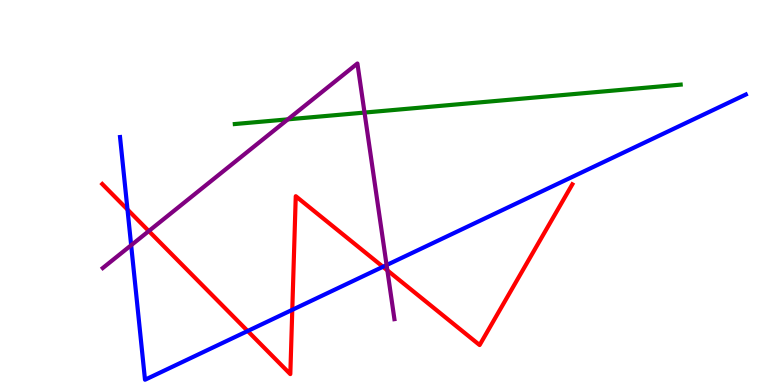[{'lines': ['blue', 'red'], 'intersections': [{'x': 1.65, 'y': 4.56}, {'x': 3.2, 'y': 1.4}, {'x': 3.77, 'y': 1.95}, {'x': 4.94, 'y': 3.07}]}, {'lines': ['green', 'red'], 'intersections': []}, {'lines': ['purple', 'red'], 'intersections': [{'x': 1.92, 'y': 4.0}, {'x': 5.0, 'y': 2.98}]}, {'lines': ['blue', 'green'], 'intersections': []}, {'lines': ['blue', 'purple'], 'intersections': [{'x': 1.69, 'y': 3.63}, {'x': 4.99, 'y': 3.12}]}, {'lines': ['green', 'purple'], 'intersections': [{'x': 3.71, 'y': 6.9}, {'x': 4.7, 'y': 7.08}]}]